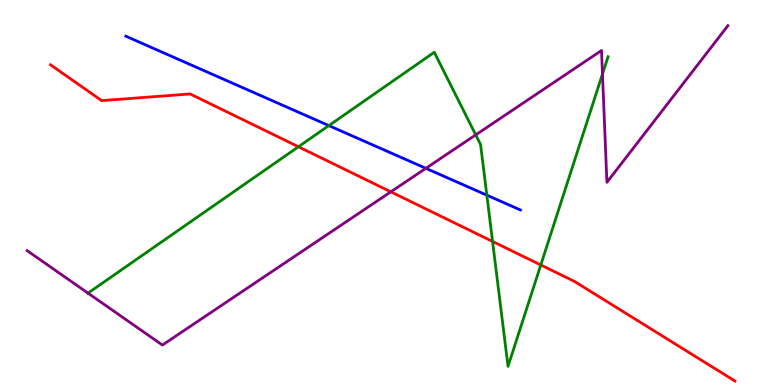[{'lines': ['blue', 'red'], 'intersections': []}, {'lines': ['green', 'red'], 'intersections': [{'x': 3.85, 'y': 6.19}, {'x': 6.36, 'y': 3.73}, {'x': 6.98, 'y': 3.12}]}, {'lines': ['purple', 'red'], 'intersections': [{'x': 5.04, 'y': 5.02}]}, {'lines': ['blue', 'green'], 'intersections': [{'x': 4.24, 'y': 6.74}, {'x': 6.28, 'y': 4.93}]}, {'lines': ['blue', 'purple'], 'intersections': [{'x': 5.5, 'y': 5.63}]}, {'lines': ['green', 'purple'], 'intersections': [{'x': 1.14, 'y': 2.39}, {'x': 6.14, 'y': 6.5}, {'x': 7.77, 'y': 8.08}]}]